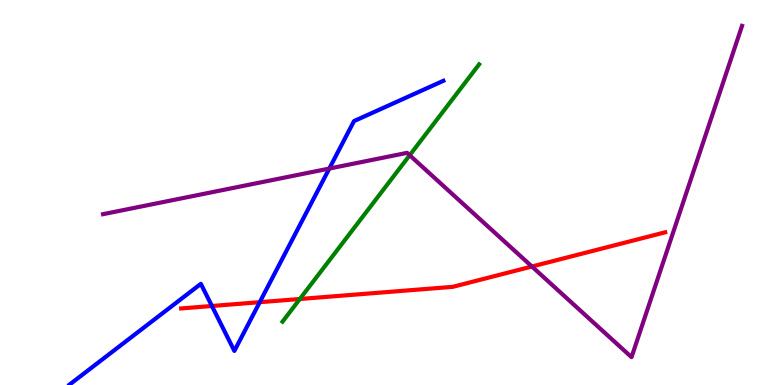[{'lines': ['blue', 'red'], 'intersections': [{'x': 2.73, 'y': 2.05}, {'x': 3.35, 'y': 2.15}]}, {'lines': ['green', 'red'], 'intersections': [{'x': 3.87, 'y': 2.23}]}, {'lines': ['purple', 'red'], 'intersections': [{'x': 6.86, 'y': 3.08}]}, {'lines': ['blue', 'green'], 'intersections': []}, {'lines': ['blue', 'purple'], 'intersections': [{'x': 4.25, 'y': 5.62}]}, {'lines': ['green', 'purple'], 'intersections': [{'x': 5.29, 'y': 5.97}]}]